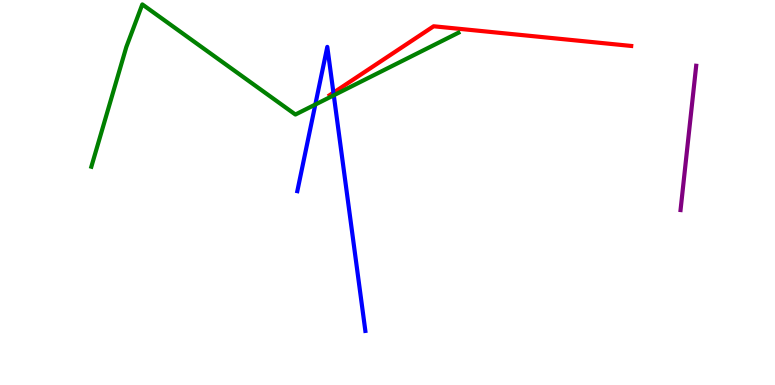[{'lines': ['blue', 'red'], 'intersections': [{'x': 4.3, 'y': 7.59}]}, {'lines': ['green', 'red'], 'intersections': []}, {'lines': ['purple', 'red'], 'intersections': []}, {'lines': ['blue', 'green'], 'intersections': [{'x': 4.07, 'y': 7.28}, {'x': 4.31, 'y': 7.53}]}, {'lines': ['blue', 'purple'], 'intersections': []}, {'lines': ['green', 'purple'], 'intersections': []}]